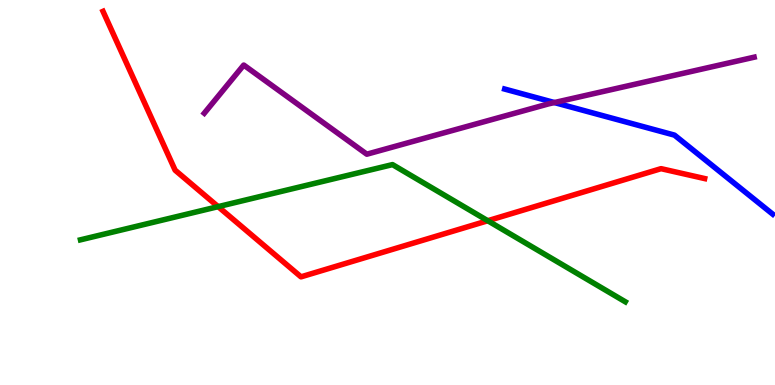[{'lines': ['blue', 'red'], 'intersections': []}, {'lines': ['green', 'red'], 'intersections': [{'x': 2.81, 'y': 4.63}, {'x': 6.29, 'y': 4.27}]}, {'lines': ['purple', 'red'], 'intersections': []}, {'lines': ['blue', 'green'], 'intersections': []}, {'lines': ['blue', 'purple'], 'intersections': [{'x': 7.15, 'y': 7.34}]}, {'lines': ['green', 'purple'], 'intersections': []}]